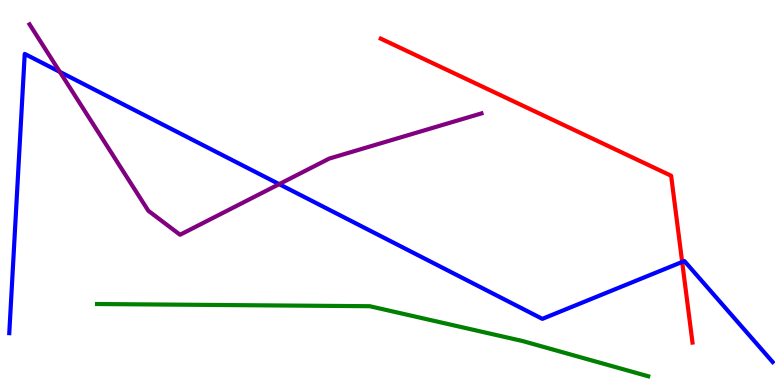[{'lines': ['blue', 'red'], 'intersections': [{'x': 8.8, 'y': 3.2}]}, {'lines': ['green', 'red'], 'intersections': []}, {'lines': ['purple', 'red'], 'intersections': []}, {'lines': ['blue', 'green'], 'intersections': []}, {'lines': ['blue', 'purple'], 'intersections': [{'x': 0.772, 'y': 8.13}, {'x': 3.6, 'y': 5.22}]}, {'lines': ['green', 'purple'], 'intersections': []}]